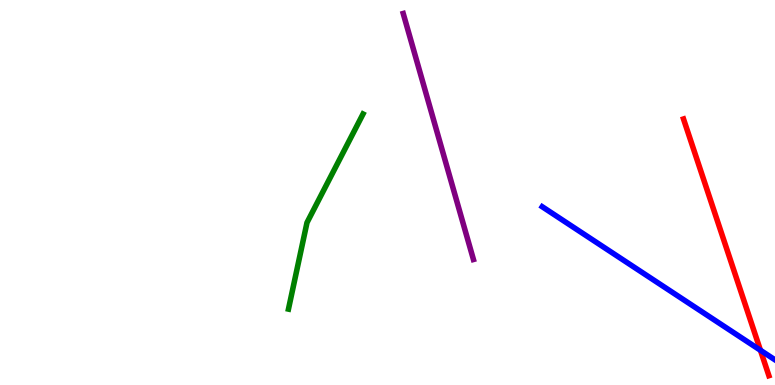[{'lines': ['blue', 'red'], 'intersections': [{'x': 9.81, 'y': 0.902}]}, {'lines': ['green', 'red'], 'intersections': []}, {'lines': ['purple', 'red'], 'intersections': []}, {'lines': ['blue', 'green'], 'intersections': []}, {'lines': ['blue', 'purple'], 'intersections': []}, {'lines': ['green', 'purple'], 'intersections': []}]